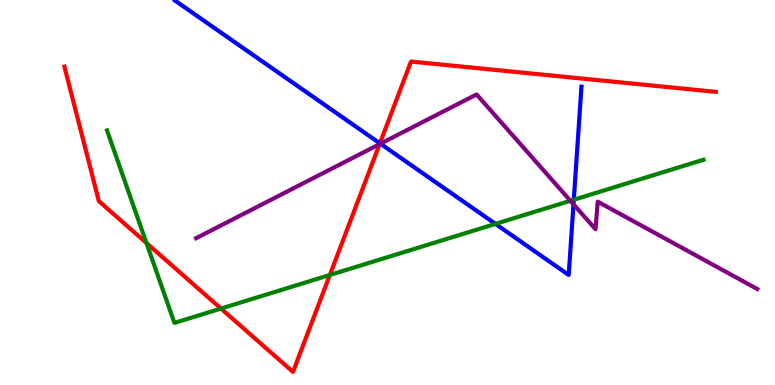[{'lines': ['blue', 'red'], 'intersections': [{'x': 4.9, 'y': 6.28}]}, {'lines': ['green', 'red'], 'intersections': [{'x': 1.89, 'y': 3.69}, {'x': 2.85, 'y': 1.99}, {'x': 4.26, 'y': 2.86}]}, {'lines': ['purple', 'red'], 'intersections': [{'x': 4.9, 'y': 6.26}]}, {'lines': ['blue', 'green'], 'intersections': [{'x': 6.39, 'y': 4.18}, {'x': 7.4, 'y': 4.81}]}, {'lines': ['blue', 'purple'], 'intersections': [{'x': 4.91, 'y': 6.27}, {'x': 7.4, 'y': 4.69}]}, {'lines': ['green', 'purple'], 'intersections': [{'x': 7.36, 'y': 4.78}]}]